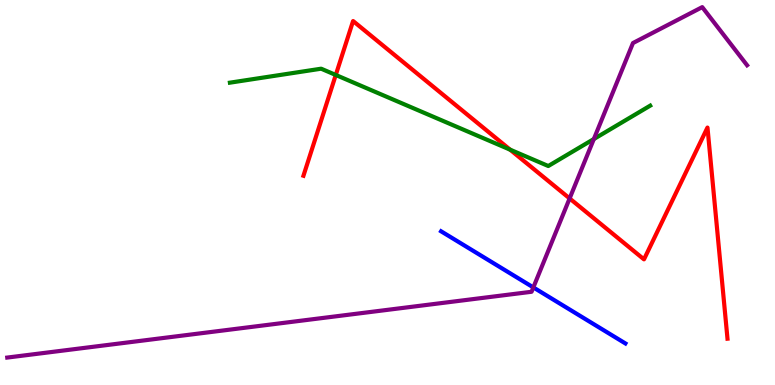[{'lines': ['blue', 'red'], 'intersections': []}, {'lines': ['green', 'red'], 'intersections': [{'x': 4.33, 'y': 8.05}, {'x': 6.58, 'y': 6.11}]}, {'lines': ['purple', 'red'], 'intersections': [{'x': 7.35, 'y': 4.85}]}, {'lines': ['blue', 'green'], 'intersections': []}, {'lines': ['blue', 'purple'], 'intersections': [{'x': 6.88, 'y': 2.53}]}, {'lines': ['green', 'purple'], 'intersections': [{'x': 7.66, 'y': 6.39}]}]